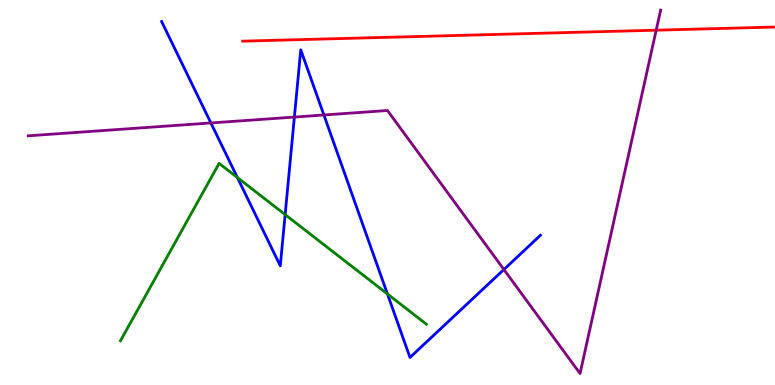[{'lines': ['blue', 'red'], 'intersections': []}, {'lines': ['green', 'red'], 'intersections': []}, {'lines': ['purple', 'red'], 'intersections': [{'x': 8.47, 'y': 9.22}]}, {'lines': ['blue', 'green'], 'intersections': [{'x': 3.06, 'y': 5.39}, {'x': 3.68, 'y': 4.43}, {'x': 5.0, 'y': 2.36}]}, {'lines': ['blue', 'purple'], 'intersections': [{'x': 2.72, 'y': 6.81}, {'x': 3.8, 'y': 6.96}, {'x': 4.18, 'y': 7.01}, {'x': 6.5, 'y': 3.0}]}, {'lines': ['green', 'purple'], 'intersections': []}]